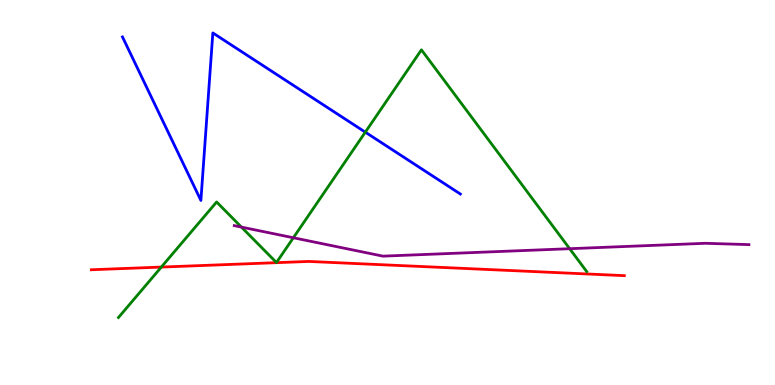[{'lines': ['blue', 'red'], 'intersections': []}, {'lines': ['green', 'red'], 'intersections': [{'x': 2.08, 'y': 3.06}]}, {'lines': ['purple', 'red'], 'intersections': []}, {'lines': ['blue', 'green'], 'intersections': [{'x': 4.71, 'y': 6.57}]}, {'lines': ['blue', 'purple'], 'intersections': []}, {'lines': ['green', 'purple'], 'intersections': [{'x': 3.12, 'y': 4.1}, {'x': 3.79, 'y': 3.82}, {'x': 7.35, 'y': 3.54}]}]